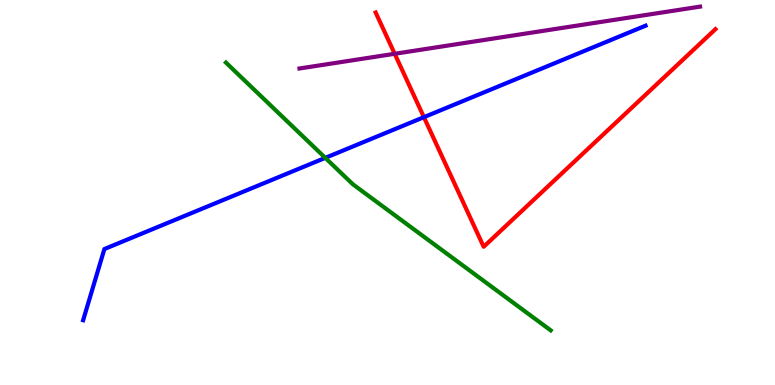[{'lines': ['blue', 'red'], 'intersections': [{'x': 5.47, 'y': 6.96}]}, {'lines': ['green', 'red'], 'intersections': []}, {'lines': ['purple', 'red'], 'intersections': [{'x': 5.09, 'y': 8.6}]}, {'lines': ['blue', 'green'], 'intersections': [{'x': 4.2, 'y': 5.9}]}, {'lines': ['blue', 'purple'], 'intersections': []}, {'lines': ['green', 'purple'], 'intersections': []}]